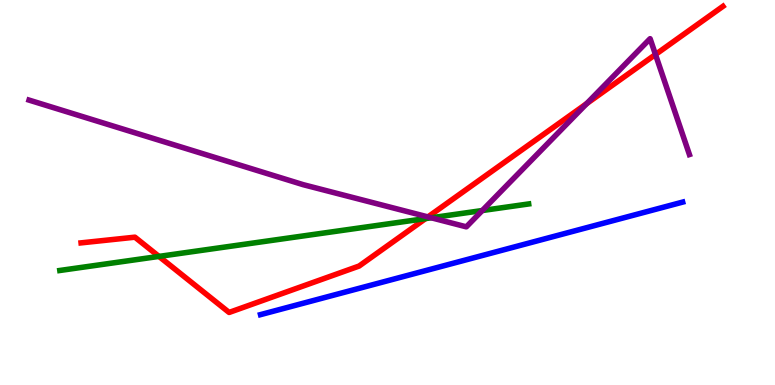[{'lines': ['blue', 'red'], 'intersections': []}, {'lines': ['green', 'red'], 'intersections': [{'x': 2.05, 'y': 3.34}, {'x': 5.49, 'y': 4.32}]}, {'lines': ['purple', 'red'], 'intersections': [{'x': 5.52, 'y': 4.37}, {'x': 7.57, 'y': 7.31}, {'x': 8.46, 'y': 8.58}]}, {'lines': ['blue', 'green'], 'intersections': []}, {'lines': ['blue', 'purple'], 'intersections': []}, {'lines': ['green', 'purple'], 'intersections': [{'x': 5.56, 'y': 4.34}, {'x': 6.22, 'y': 4.53}]}]